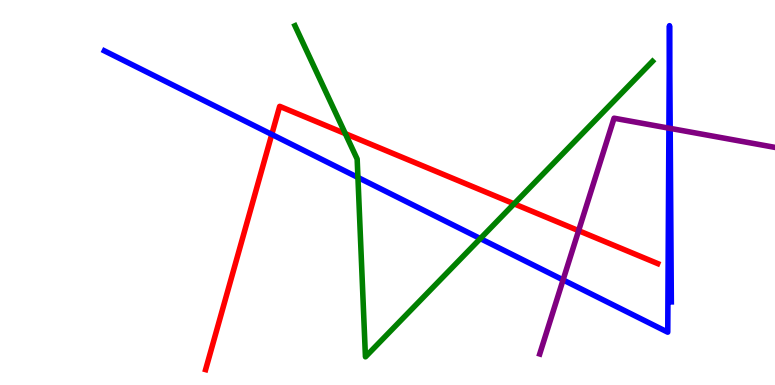[{'lines': ['blue', 'red'], 'intersections': [{'x': 3.51, 'y': 6.51}]}, {'lines': ['green', 'red'], 'intersections': [{'x': 4.46, 'y': 6.53}, {'x': 6.63, 'y': 4.71}]}, {'lines': ['purple', 'red'], 'intersections': [{'x': 7.47, 'y': 4.01}]}, {'lines': ['blue', 'green'], 'intersections': [{'x': 4.62, 'y': 5.39}, {'x': 6.2, 'y': 3.8}]}, {'lines': ['blue', 'purple'], 'intersections': [{'x': 7.27, 'y': 2.73}, {'x': 8.63, 'y': 6.67}, {'x': 8.65, 'y': 6.67}]}, {'lines': ['green', 'purple'], 'intersections': []}]